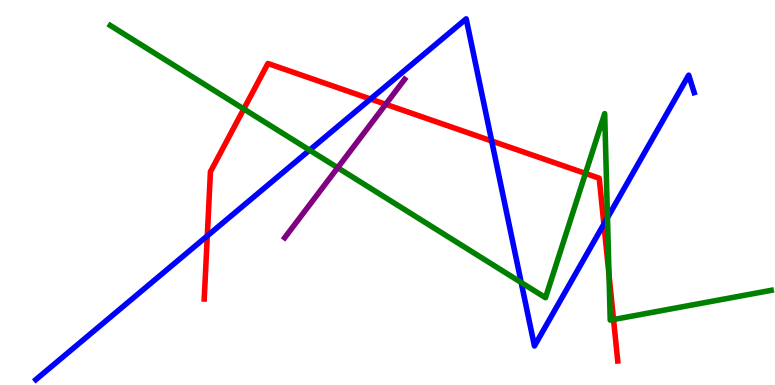[{'lines': ['blue', 'red'], 'intersections': [{'x': 2.67, 'y': 3.87}, {'x': 4.78, 'y': 7.43}, {'x': 6.34, 'y': 6.34}, {'x': 7.79, 'y': 4.18}]}, {'lines': ['green', 'red'], 'intersections': [{'x': 3.15, 'y': 7.17}, {'x': 7.55, 'y': 5.5}, {'x': 7.86, 'y': 2.86}, {'x': 7.92, 'y': 1.7}]}, {'lines': ['purple', 'red'], 'intersections': [{'x': 4.98, 'y': 7.29}]}, {'lines': ['blue', 'green'], 'intersections': [{'x': 3.99, 'y': 6.1}, {'x': 6.73, 'y': 2.66}, {'x': 7.84, 'y': 4.34}]}, {'lines': ['blue', 'purple'], 'intersections': []}, {'lines': ['green', 'purple'], 'intersections': [{'x': 4.36, 'y': 5.64}]}]